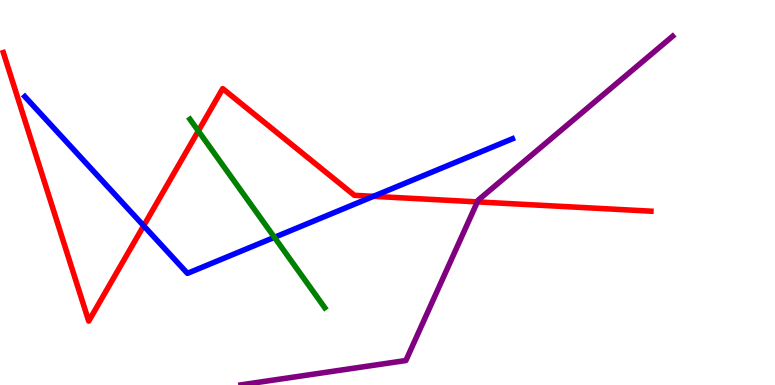[{'lines': ['blue', 'red'], 'intersections': [{'x': 1.85, 'y': 4.14}, {'x': 4.82, 'y': 4.9}]}, {'lines': ['green', 'red'], 'intersections': [{'x': 2.56, 'y': 6.6}]}, {'lines': ['purple', 'red'], 'intersections': [{'x': 6.16, 'y': 4.76}]}, {'lines': ['blue', 'green'], 'intersections': [{'x': 3.54, 'y': 3.84}]}, {'lines': ['blue', 'purple'], 'intersections': []}, {'lines': ['green', 'purple'], 'intersections': []}]